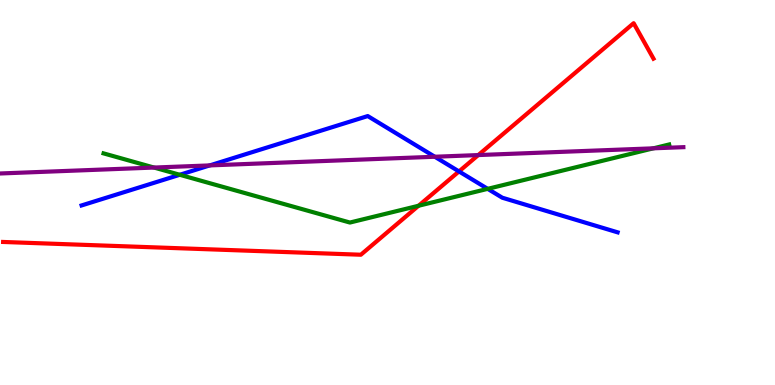[{'lines': ['blue', 'red'], 'intersections': [{'x': 5.92, 'y': 5.55}]}, {'lines': ['green', 'red'], 'intersections': [{'x': 5.4, 'y': 4.66}]}, {'lines': ['purple', 'red'], 'intersections': [{'x': 6.17, 'y': 5.97}]}, {'lines': ['blue', 'green'], 'intersections': [{'x': 2.32, 'y': 5.46}, {'x': 6.29, 'y': 5.09}]}, {'lines': ['blue', 'purple'], 'intersections': [{'x': 2.71, 'y': 5.7}, {'x': 5.61, 'y': 5.93}]}, {'lines': ['green', 'purple'], 'intersections': [{'x': 1.99, 'y': 5.65}, {'x': 8.43, 'y': 6.15}]}]